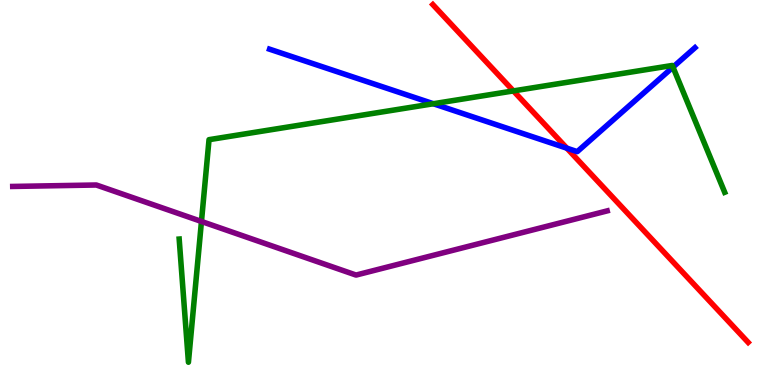[{'lines': ['blue', 'red'], 'intersections': [{'x': 7.31, 'y': 6.15}]}, {'lines': ['green', 'red'], 'intersections': [{'x': 6.62, 'y': 7.64}]}, {'lines': ['purple', 'red'], 'intersections': []}, {'lines': ['blue', 'green'], 'intersections': [{'x': 5.59, 'y': 7.31}, {'x': 8.68, 'y': 8.26}]}, {'lines': ['blue', 'purple'], 'intersections': []}, {'lines': ['green', 'purple'], 'intersections': [{'x': 2.6, 'y': 4.25}]}]